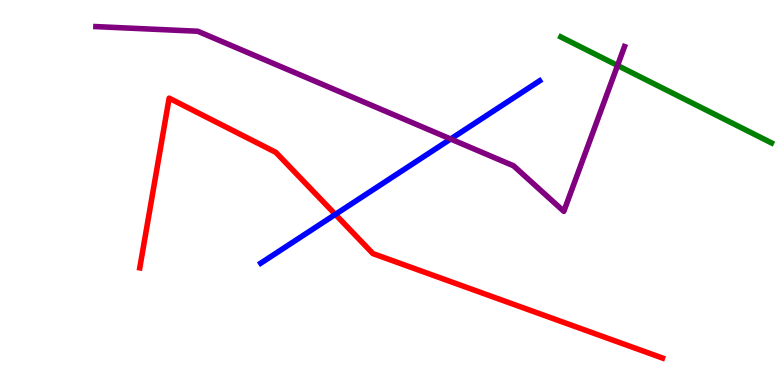[{'lines': ['blue', 'red'], 'intersections': [{'x': 4.33, 'y': 4.43}]}, {'lines': ['green', 'red'], 'intersections': []}, {'lines': ['purple', 'red'], 'intersections': []}, {'lines': ['blue', 'green'], 'intersections': []}, {'lines': ['blue', 'purple'], 'intersections': [{'x': 5.81, 'y': 6.39}]}, {'lines': ['green', 'purple'], 'intersections': [{'x': 7.97, 'y': 8.3}]}]